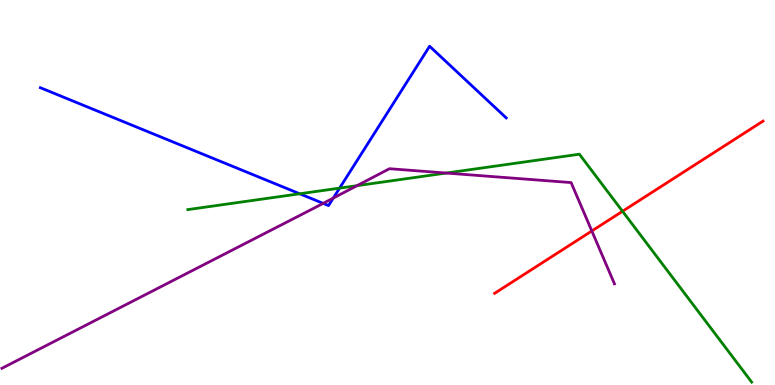[{'lines': ['blue', 'red'], 'intersections': []}, {'lines': ['green', 'red'], 'intersections': [{'x': 8.03, 'y': 4.51}]}, {'lines': ['purple', 'red'], 'intersections': [{'x': 7.64, 'y': 4.0}]}, {'lines': ['blue', 'green'], 'intersections': [{'x': 3.87, 'y': 4.97}, {'x': 4.38, 'y': 5.11}]}, {'lines': ['blue', 'purple'], 'intersections': [{'x': 4.17, 'y': 4.72}, {'x': 4.3, 'y': 4.86}]}, {'lines': ['green', 'purple'], 'intersections': [{'x': 4.61, 'y': 5.18}, {'x': 5.76, 'y': 5.51}]}]